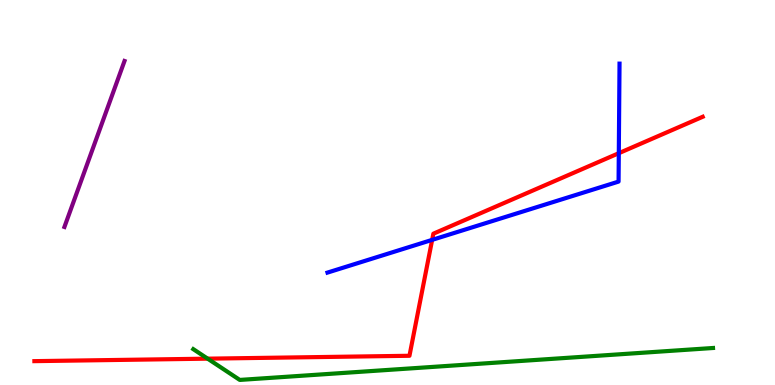[{'lines': ['blue', 'red'], 'intersections': [{'x': 5.58, 'y': 3.77}, {'x': 7.98, 'y': 6.02}]}, {'lines': ['green', 'red'], 'intersections': [{'x': 2.68, 'y': 0.684}]}, {'lines': ['purple', 'red'], 'intersections': []}, {'lines': ['blue', 'green'], 'intersections': []}, {'lines': ['blue', 'purple'], 'intersections': []}, {'lines': ['green', 'purple'], 'intersections': []}]